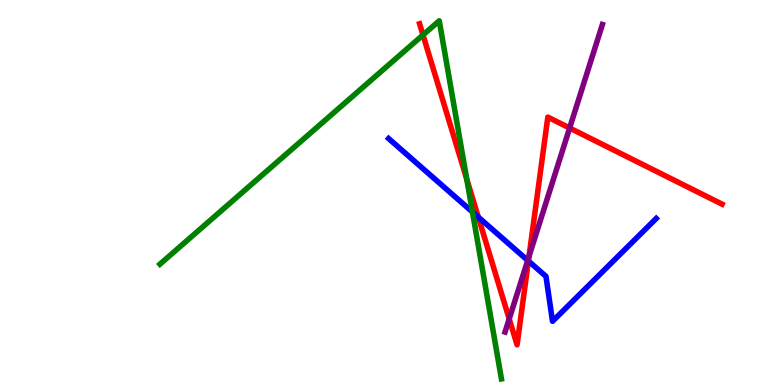[{'lines': ['blue', 'red'], 'intersections': [{'x': 6.17, 'y': 4.36}, {'x': 6.82, 'y': 3.22}]}, {'lines': ['green', 'red'], 'intersections': [{'x': 5.46, 'y': 9.09}, {'x': 6.02, 'y': 5.35}]}, {'lines': ['purple', 'red'], 'intersections': [{'x': 6.57, 'y': 1.72}, {'x': 6.83, 'y': 3.34}, {'x': 7.35, 'y': 6.67}]}, {'lines': ['blue', 'green'], 'intersections': [{'x': 6.1, 'y': 4.49}]}, {'lines': ['blue', 'purple'], 'intersections': [{'x': 6.81, 'y': 3.24}]}, {'lines': ['green', 'purple'], 'intersections': []}]